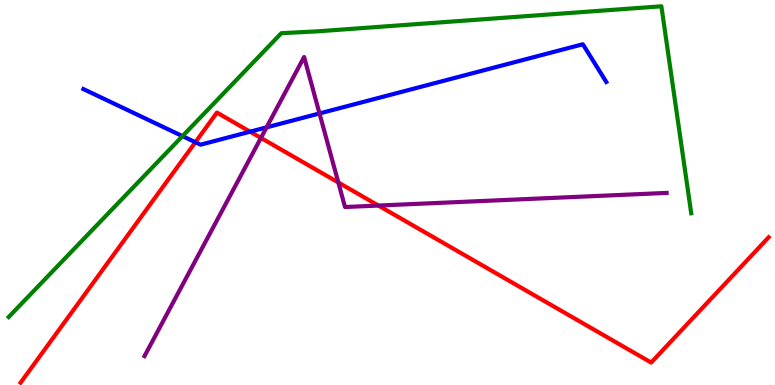[{'lines': ['blue', 'red'], 'intersections': [{'x': 2.52, 'y': 6.31}, {'x': 3.23, 'y': 6.58}]}, {'lines': ['green', 'red'], 'intersections': []}, {'lines': ['purple', 'red'], 'intersections': [{'x': 3.37, 'y': 6.42}, {'x': 4.37, 'y': 5.26}, {'x': 4.88, 'y': 4.66}]}, {'lines': ['blue', 'green'], 'intersections': [{'x': 2.35, 'y': 6.46}]}, {'lines': ['blue', 'purple'], 'intersections': [{'x': 3.44, 'y': 6.69}, {'x': 4.12, 'y': 7.05}]}, {'lines': ['green', 'purple'], 'intersections': []}]